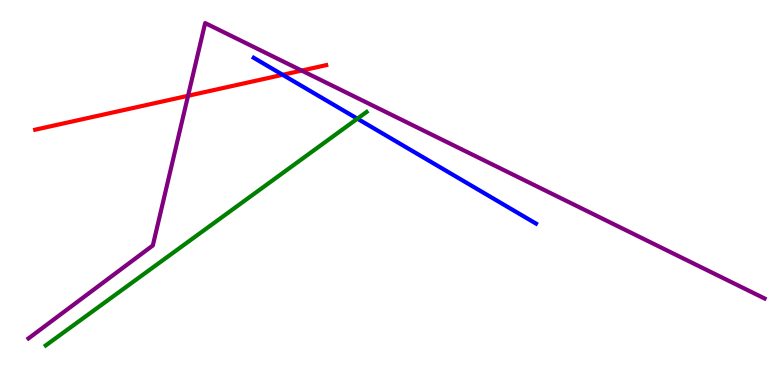[{'lines': ['blue', 'red'], 'intersections': [{'x': 3.65, 'y': 8.06}]}, {'lines': ['green', 'red'], 'intersections': []}, {'lines': ['purple', 'red'], 'intersections': [{'x': 2.43, 'y': 7.51}, {'x': 3.89, 'y': 8.17}]}, {'lines': ['blue', 'green'], 'intersections': [{'x': 4.61, 'y': 6.92}]}, {'lines': ['blue', 'purple'], 'intersections': []}, {'lines': ['green', 'purple'], 'intersections': []}]